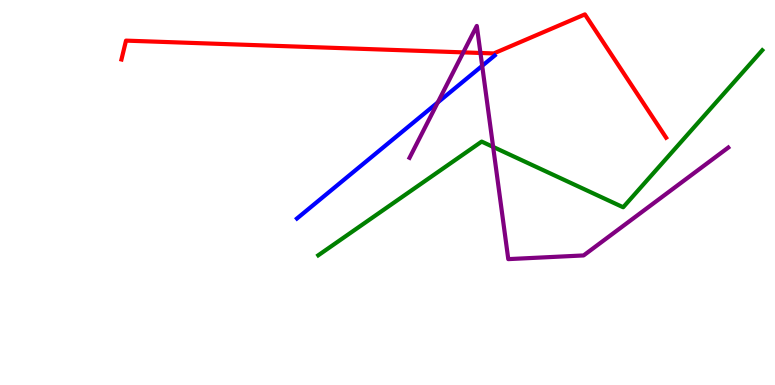[{'lines': ['blue', 'red'], 'intersections': []}, {'lines': ['green', 'red'], 'intersections': []}, {'lines': ['purple', 'red'], 'intersections': [{'x': 5.98, 'y': 8.64}, {'x': 6.2, 'y': 8.62}]}, {'lines': ['blue', 'green'], 'intersections': []}, {'lines': ['blue', 'purple'], 'intersections': [{'x': 5.65, 'y': 7.34}, {'x': 6.22, 'y': 8.29}]}, {'lines': ['green', 'purple'], 'intersections': [{'x': 6.36, 'y': 6.18}]}]